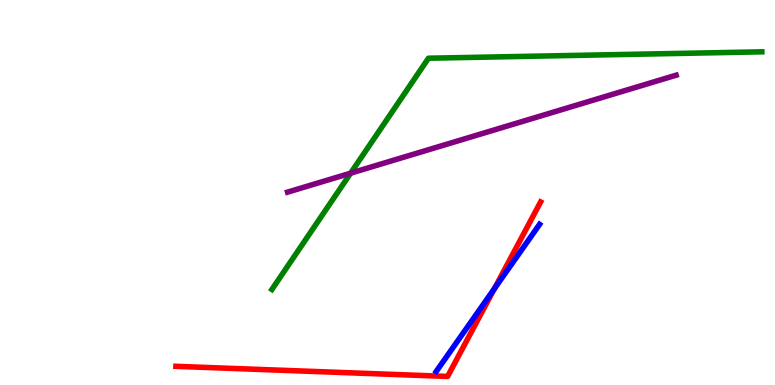[{'lines': ['blue', 'red'], 'intersections': [{'x': 6.38, 'y': 2.5}]}, {'lines': ['green', 'red'], 'intersections': []}, {'lines': ['purple', 'red'], 'intersections': []}, {'lines': ['blue', 'green'], 'intersections': []}, {'lines': ['blue', 'purple'], 'intersections': []}, {'lines': ['green', 'purple'], 'intersections': [{'x': 4.52, 'y': 5.5}]}]